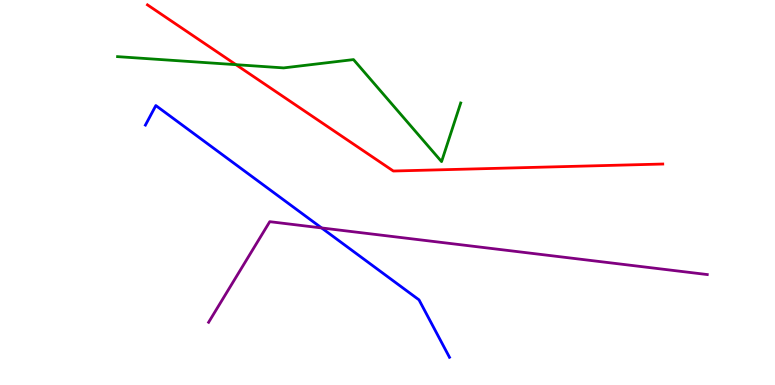[{'lines': ['blue', 'red'], 'intersections': []}, {'lines': ['green', 'red'], 'intersections': [{'x': 3.04, 'y': 8.32}]}, {'lines': ['purple', 'red'], 'intersections': []}, {'lines': ['blue', 'green'], 'intersections': []}, {'lines': ['blue', 'purple'], 'intersections': [{'x': 4.15, 'y': 4.08}]}, {'lines': ['green', 'purple'], 'intersections': []}]